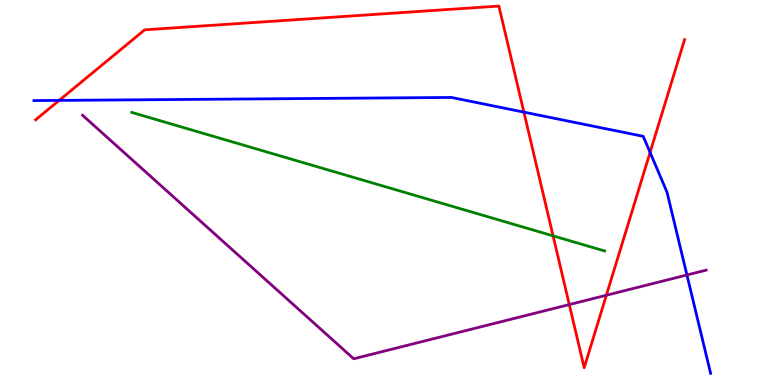[{'lines': ['blue', 'red'], 'intersections': [{'x': 0.763, 'y': 7.39}, {'x': 6.76, 'y': 7.09}, {'x': 8.39, 'y': 6.04}]}, {'lines': ['green', 'red'], 'intersections': [{'x': 7.14, 'y': 3.87}]}, {'lines': ['purple', 'red'], 'intersections': [{'x': 7.35, 'y': 2.09}, {'x': 7.82, 'y': 2.33}]}, {'lines': ['blue', 'green'], 'intersections': []}, {'lines': ['blue', 'purple'], 'intersections': [{'x': 8.86, 'y': 2.86}]}, {'lines': ['green', 'purple'], 'intersections': []}]